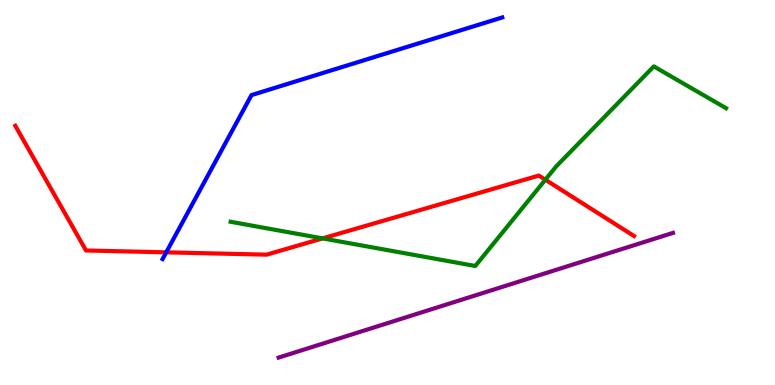[{'lines': ['blue', 'red'], 'intersections': [{'x': 2.14, 'y': 3.45}]}, {'lines': ['green', 'red'], 'intersections': [{'x': 4.16, 'y': 3.81}, {'x': 7.04, 'y': 5.33}]}, {'lines': ['purple', 'red'], 'intersections': []}, {'lines': ['blue', 'green'], 'intersections': []}, {'lines': ['blue', 'purple'], 'intersections': []}, {'lines': ['green', 'purple'], 'intersections': []}]